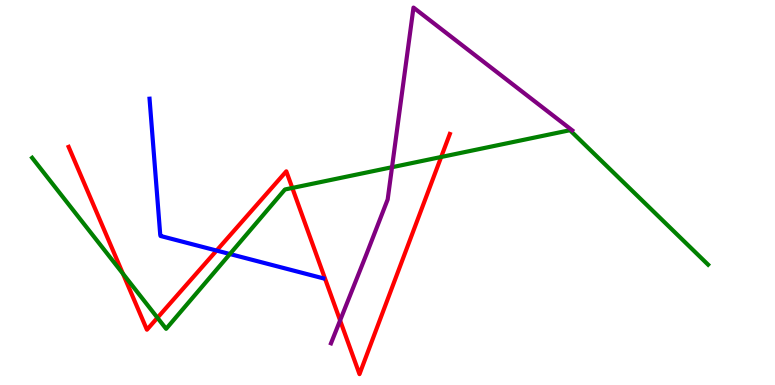[{'lines': ['blue', 'red'], 'intersections': [{'x': 2.79, 'y': 3.49}]}, {'lines': ['green', 'red'], 'intersections': [{'x': 1.59, 'y': 2.89}, {'x': 2.03, 'y': 1.75}, {'x': 3.77, 'y': 5.12}, {'x': 5.69, 'y': 5.92}]}, {'lines': ['purple', 'red'], 'intersections': [{'x': 4.39, 'y': 1.68}]}, {'lines': ['blue', 'green'], 'intersections': [{'x': 2.97, 'y': 3.4}]}, {'lines': ['blue', 'purple'], 'intersections': []}, {'lines': ['green', 'purple'], 'intersections': [{'x': 5.06, 'y': 5.66}]}]